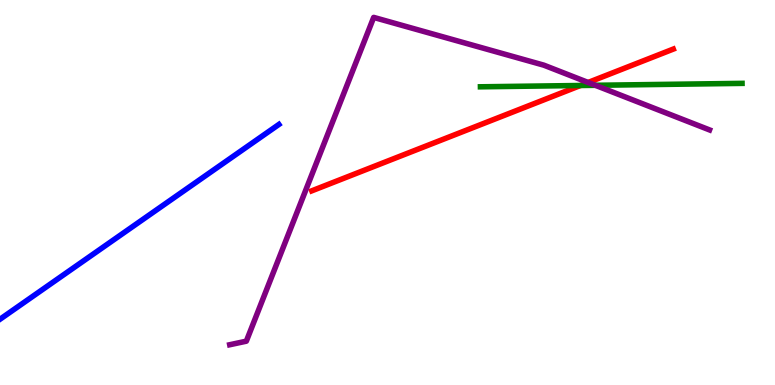[{'lines': ['blue', 'red'], 'intersections': []}, {'lines': ['green', 'red'], 'intersections': [{'x': 7.49, 'y': 7.78}]}, {'lines': ['purple', 'red'], 'intersections': [{'x': 7.59, 'y': 7.86}]}, {'lines': ['blue', 'green'], 'intersections': []}, {'lines': ['blue', 'purple'], 'intersections': []}, {'lines': ['green', 'purple'], 'intersections': [{'x': 7.68, 'y': 7.78}]}]